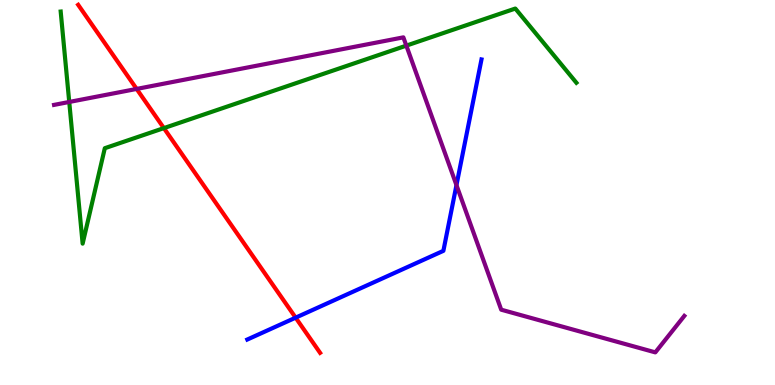[{'lines': ['blue', 'red'], 'intersections': [{'x': 3.81, 'y': 1.75}]}, {'lines': ['green', 'red'], 'intersections': [{'x': 2.11, 'y': 6.67}]}, {'lines': ['purple', 'red'], 'intersections': [{'x': 1.76, 'y': 7.69}]}, {'lines': ['blue', 'green'], 'intersections': []}, {'lines': ['blue', 'purple'], 'intersections': [{'x': 5.89, 'y': 5.19}]}, {'lines': ['green', 'purple'], 'intersections': [{'x': 0.893, 'y': 7.35}, {'x': 5.24, 'y': 8.81}]}]